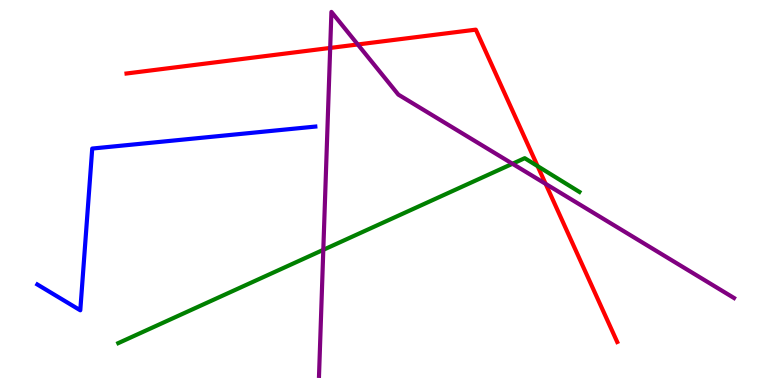[{'lines': ['blue', 'red'], 'intersections': []}, {'lines': ['green', 'red'], 'intersections': [{'x': 6.94, 'y': 5.68}]}, {'lines': ['purple', 'red'], 'intersections': [{'x': 4.26, 'y': 8.76}, {'x': 4.62, 'y': 8.84}, {'x': 7.04, 'y': 5.22}]}, {'lines': ['blue', 'green'], 'intersections': []}, {'lines': ['blue', 'purple'], 'intersections': []}, {'lines': ['green', 'purple'], 'intersections': [{'x': 4.17, 'y': 3.51}, {'x': 6.61, 'y': 5.75}]}]